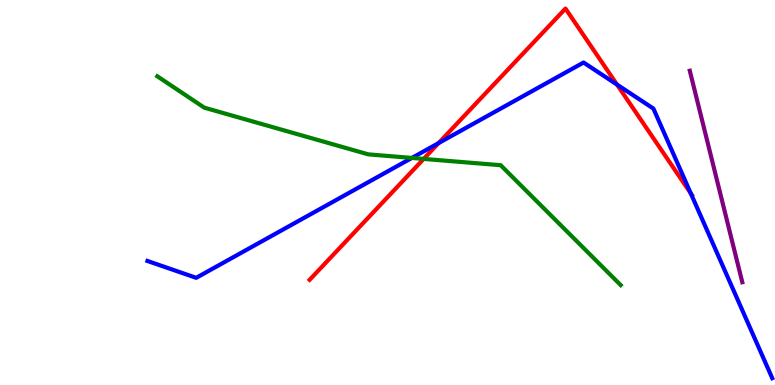[{'lines': ['blue', 'red'], 'intersections': [{'x': 5.66, 'y': 6.28}, {'x': 7.96, 'y': 7.8}, {'x': 8.91, 'y': 4.98}]}, {'lines': ['green', 'red'], 'intersections': [{'x': 5.47, 'y': 5.87}]}, {'lines': ['purple', 'red'], 'intersections': []}, {'lines': ['blue', 'green'], 'intersections': [{'x': 5.31, 'y': 5.9}]}, {'lines': ['blue', 'purple'], 'intersections': []}, {'lines': ['green', 'purple'], 'intersections': []}]